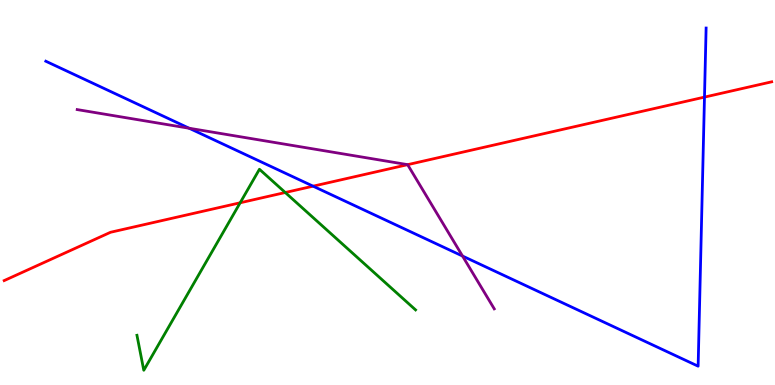[{'lines': ['blue', 'red'], 'intersections': [{'x': 4.04, 'y': 5.16}, {'x': 9.09, 'y': 7.48}]}, {'lines': ['green', 'red'], 'intersections': [{'x': 3.1, 'y': 4.73}, {'x': 3.68, 'y': 5.0}]}, {'lines': ['purple', 'red'], 'intersections': [{'x': 5.26, 'y': 5.72}]}, {'lines': ['blue', 'green'], 'intersections': []}, {'lines': ['blue', 'purple'], 'intersections': [{'x': 2.44, 'y': 6.67}, {'x': 5.97, 'y': 3.35}]}, {'lines': ['green', 'purple'], 'intersections': []}]